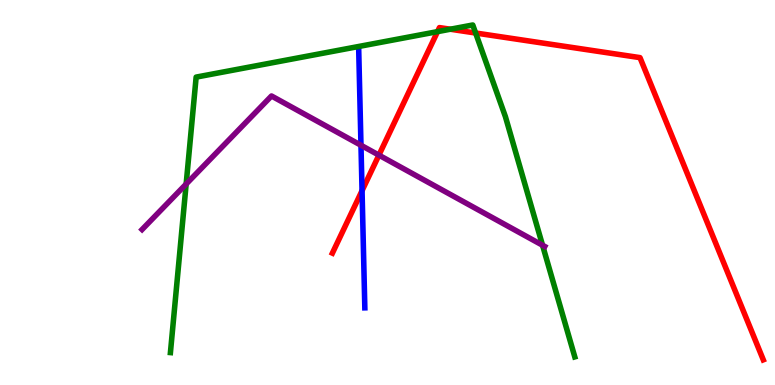[{'lines': ['blue', 'red'], 'intersections': [{'x': 4.67, 'y': 5.05}]}, {'lines': ['green', 'red'], 'intersections': [{'x': 5.65, 'y': 9.18}, {'x': 5.81, 'y': 9.24}, {'x': 6.14, 'y': 9.14}]}, {'lines': ['purple', 'red'], 'intersections': [{'x': 4.89, 'y': 5.97}]}, {'lines': ['blue', 'green'], 'intersections': []}, {'lines': ['blue', 'purple'], 'intersections': [{'x': 4.66, 'y': 6.23}]}, {'lines': ['green', 'purple'], 'intersections': [{'x': 2.4, 'y': 5.22}, {'x': 7.0, 'y': 3.63}]}]